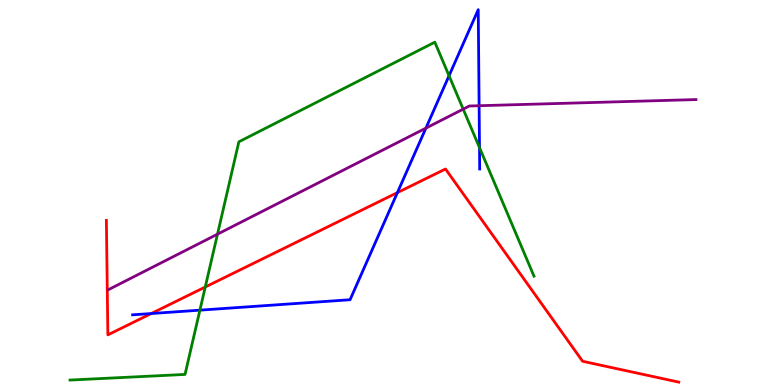[{'lines': ['blue', 'red'], 'intersections': [{'x': 1.95, 'y': 1.86}, {'x': 5.13, 'y': 5.0}]}, {'lines': ['green', 'red'], 'intersections': [{'x': 2.65, 'y': 2.55}]}, {'lines': ['purple', 'red'], 'intersections': []}, {'lines': ['blue', 'green'], 'intersections': [{'x': 2.58, 'y': 1.94}, {'x': 5.79, 'y': 8.03}, {'x': 6.19, 'y': 6.17}]}, {'lines': ['blue', 'purple'], 'intersections': [{'x': 5.5, 'y': 6.67}, {'x': 6.18, 'y': 7.25}]}, {'lines': ['green', 'purple'], 'intersections': [{'x': 2.81, 'y': 3.92}, {'x': 5.98, 'y': 7.17}]}]